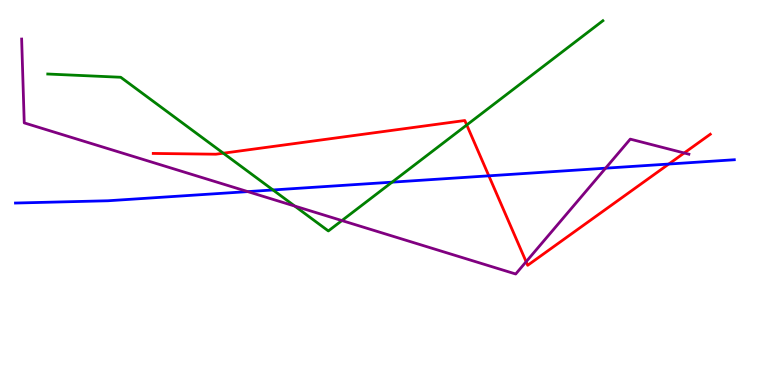[{'lines': ['blue', 'red'], 'intersections': [{'x': 6.31, 'y': 5.43}, {'x': 8.63, 'y': 5.74}]}, {'lines': ['green', 'red'], 'intersections': [{'x': 2.88, 'y': 6.02}, {'x': 6.02, 'y': 6.75}]}, {'lines': ['purple', 'red'], 'intersections': [{'x': 6.79, 'y': 3.2}, {'x': 8.83, 'y': 6.03}]}, {'lines': ['blue', 'green'], 'intersections': [{'x': 3.52, 'y': 5.07}, {'x': 5.06, 'y': 5.27}]}, {'lines': ['blue', 'purple'], 'intersections': [{'x': 3.2, 'y': 5.02}, {'x': 7.81, 'y': 5.63}]}, {'lines': ['green', 'purple'], 'intersections': [{'x': 3.8, 'y': 4.65}, {'x': 4.41, 'y': 4.27}]}]